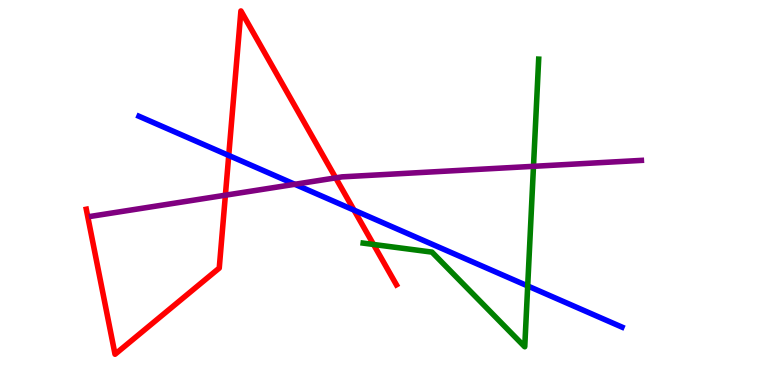[{'lines': ['blue', 'red'], 'intersections': [{'x': 2.95, 'y': 5.96}, {'x': 4.57, 'y': 4.54}]}, {'lines': ['green', 'red'], 'intersections': [{'x': 4.82, 'y': 3.65}]}, {'lines': ['purple', 'red'], 'intersections': [{'x': 2.91, 'y': 4.93}, {'x': 4.33, 'y': 5.38}]}, {'lines': ['blue', 'green'], 'intersections': [{'x': 6.81, 'y': 2.57}]}, {'lines': ['blue', 'purple'], 'intersections': [{'x': 3.8, 'y': 5.21}]}, {'lines': ['green', 'purple'], 'intersections': [{'x': 6.88, 'y': 5.68}]}]